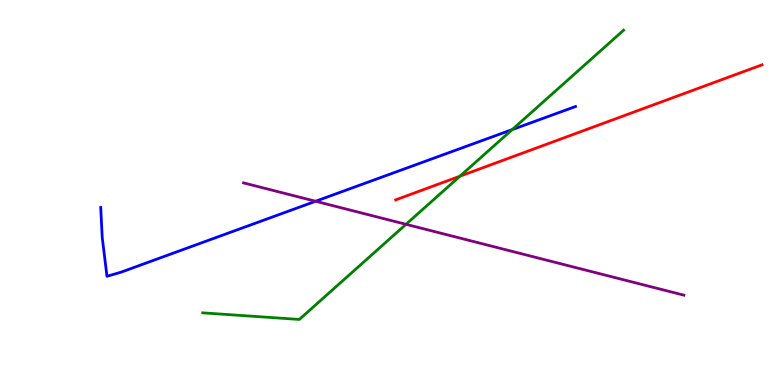[{'lines': ['blue', 'red'], 'intersections': []}, {'lines': ['green', 'red'], 'intersections': [{'x': 5.94, 'y': 5.42}]}, {'lines': ['purple', 'red'], 'intersections': []}, {'lines': ['blue', 'green'], 'intersections': [{'x': 6.61, 'y': 6.63}]}, {'lines': ['blue', 'purple'], 'intersections': [{'x': 4.07, 'y': 4.77}]}, {'lines': ['green', 'purple'], 'intersections': [{'x': 5.24, 'y': 4.17}]}]